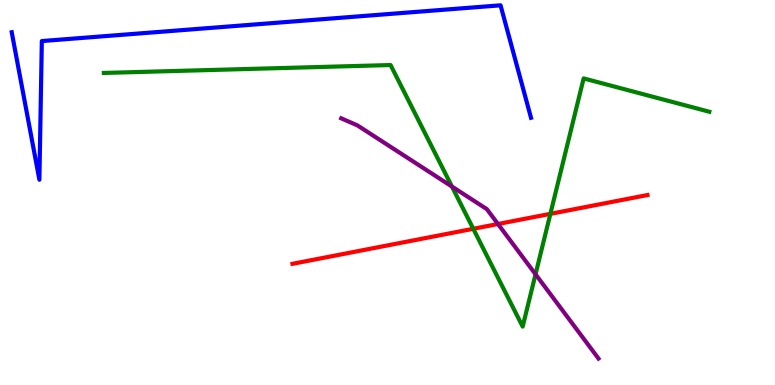[{'lines': ['blue', 'red'], 'intersections': []}, {'lines': ['green', 'red'], 'intersections': [{'x': 6.11, 'y': 4.06}, {'x': 7.1, 'y': 4.45}]}, {'lines': ['purple', 'red'], 'intersections': [{'x': 6.43, 'y': 4.18}]}, {'lines': ['blue', 'green'], 'intersections': []}, {'lines': ['blue', 'purple'], 'intersections': []}, {'lines': ['green', 'purple'], 'intersections': [{'x': 5.83, 'y': 5.15}, {'x': 6.91, 'y': 2.88}]}]